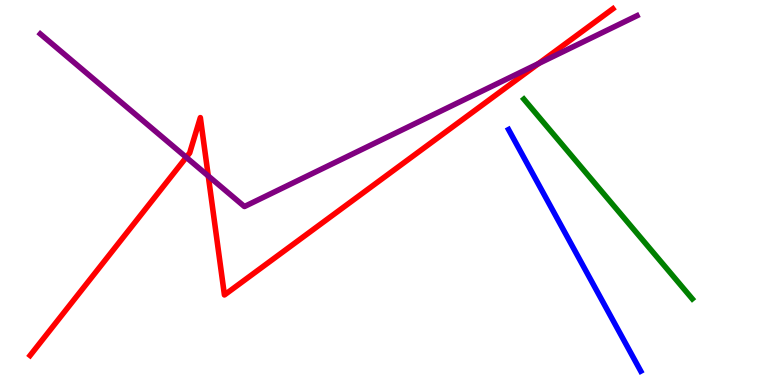[{'lines': ['blue', 'red'], 'intersections': []}, {'lines': ['green', 'red'], 'intersections': []}, {'lines': ['purple', 'red'], 'intersections': [{'x': 2.4, 'y': 5.91}, {'x': 2.69, 'y': 5.43}, {'x': 6.95, 'y': 8.35}]}, {'lines': ['blue', 'green'], 'intersections': []}, {'lines': ['blue', 'purple'], 'intersections': []}, {'lines': ['green', 'purple'], 'intersections': []}]